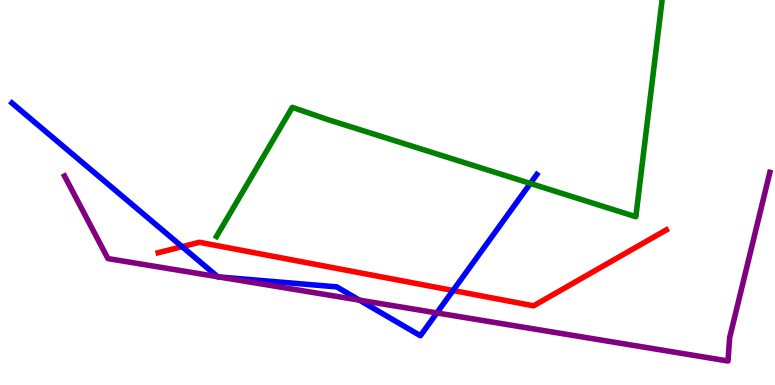[{'lines': ['blue', 'red'], 'intersections': [{'x': 2.35, 'y': 3.59}, {'x': 5.85, 'y': 2.45}]}, {'lines': ['green', 'red'], 'intersections': []}, {'lines': ['purple', 'red'], 'intersections': []}, {'lines': ['blue', 'green'], 'intersections': [{'x': 6.84, 'y': 5.24}]}, {'lines': ['blue', 'purple'], 'intersections': [{'x': 2.81, 'y': 2.81}, {'x': 2.83, 'y': 2.81}, {'x': 4.64, 'y': 2.2}, {'x': 5.64, 'y': 1.87}]}, {'lines': ['green', 'purple'], 'intersections': []}]